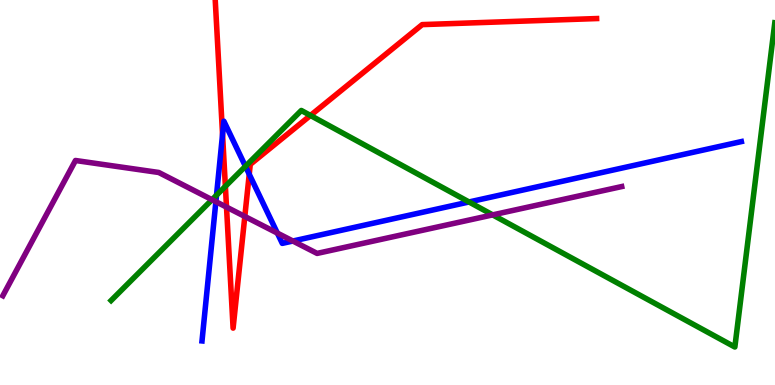[{'lines': ['blue', 'red'], 'intersections': [{'x': 2.87, 'y': 6.51}, {'x': 3.22, 'y': 5.47}]}, {'lines': ['green', 'red'], 'intersections': [{'x': 2.91, 'y': 5.16}, {'x': 4.01, 'y': 7.0}]}, {'lines': ['purple', 'red'], 'intersections': [{'x': 2.92, 'y': 4.62}, {'x': 3.16, 'y': 4.38}]}, {'lines': ['blue', 'green'], 'intersections': [{'x': 2.79, 'y': 4.93}, {'x': 3.17, 'y': 5.68}, {'x': 6.05, 'y': 4.75}]}, {'lines': ['blue', 'purple'], 'intersections': [{'x': 2.79, 'y': 4.76}, {'x': 3.58, 'y': 3.95}, {'x': 3.78, 'y': 3.74}]}, {'lines': ['green', 'purple'], 'intersections': [{'x': 2.74, 'y': 4.81}, {'x': 6.36, 'y': 4.42}]}]